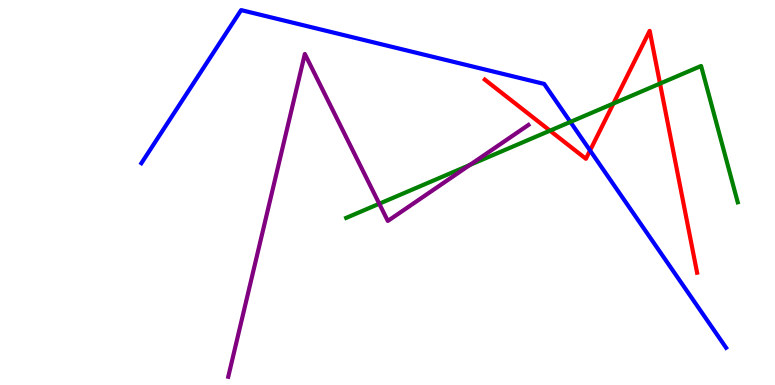[{'lines': ['blue', 'red'], 'intersections': [{'x': 7.61, 'y': 6.09}]}, {'lines': ['green', 'red'], 'intersections': [{'x': 7.1, 'y': 6.61}, {'x': 7.92, 'y': 7.31}, {'x': 8.52, 'y': 7.83}]}, {'lines': ['purple', 'red'], 'intersections': []}, {'lines': ['blue', 'green'], 'intersections': [{'x': 7.36, 'y': 6.83}]}, {'lines': ['blue', 'purple'], 'intersections': []}, {'lines': ['green', 'purple'], 'intersections': [{'x': 4.89, 'y': 4.71}, {'x': 6.06, 'y': 5.72}]}]